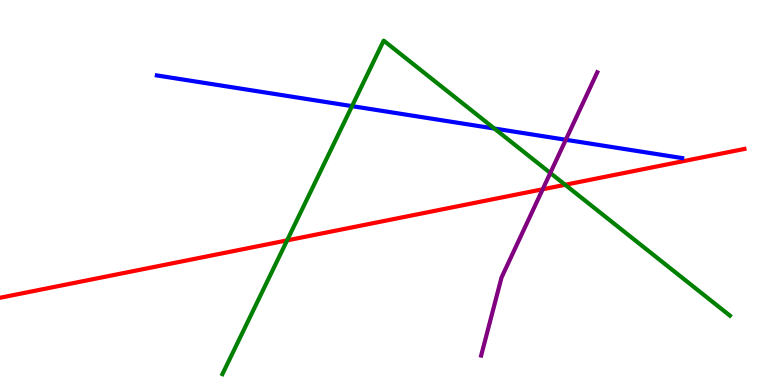[{'lines': ['blue', 'red'], 'intersections': []}, {'lines': ['green', 'red'], 'intersections': [{'x': 3.7, 'y': 3.76}, {'x': 7.29, 'y': 5.2}]}, {'lines': ['purple', 'red'], 'intersections': [{'x': 7.0, 'y': 5.08}]}, {'lines': ['blue', 'green'], 'intersections': [{'x': 4.54, 'y': 7.24}, {'x': 6.38, 'y': 6.66}]}, {'lines': ['blue', 'purple'], 'intersections': [{'x': 7.3, 'y': 6.37}]}, {'lines': ['green', 'purple'], 'intersections': [{'x': 7.1, 'y': 5.51}]}]